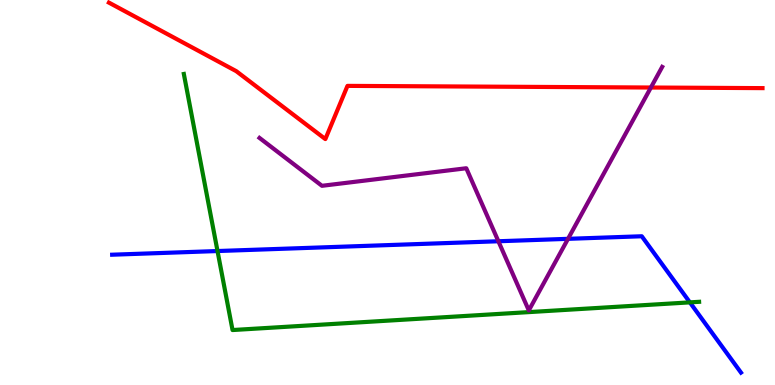[{'lines': ['blue', 'red'], 'intersections': []}, {'lines': ['green', 'red'], 'intersections': []}, {'lines': ['purple', 'red'], 'intersections': [{'x': 8.4, 'y': 7.73}]}, {'lines': ['blue', 'green'], 'intersections': [{'x': 2.81, 'y': 3.48}, {'x': 8.9, 'y': 2.15}]}, {'lines': ['blue', 'purple'], 'intersections': [{'x': 6.43, 'y': 3.73}, {'x': 7.33, 'y': 3.8}]}, {'lines': ['green', 'purple'], 'intersections': []}]